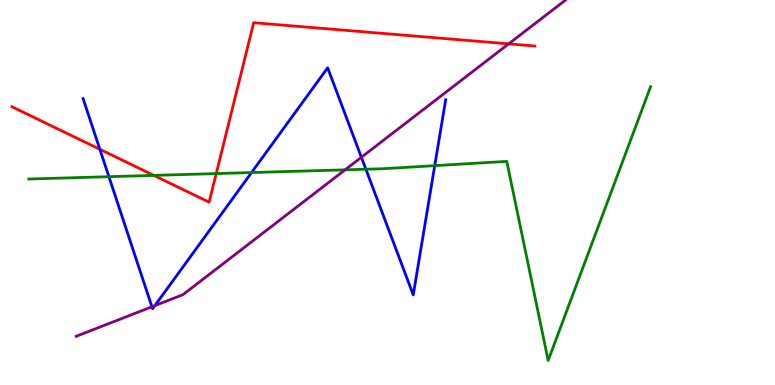[{'lines': ['blue', 'red'], 'intersections': [{'x': 1.29, 'y': 6.12}]}, {'lines': ['green', 'red'], 'intersections': [{'x': 1.98, 'y': 5.44}, {'x': 2.79, 'y': 5.49}]}, {'lines': ['purple', 'red'], 'intersections': [{'x': 6.56, 'y': 8.86}]}, {'lines': ['blue', 'green'], 'intersections': [{'x': 1.41, 'y': 5.41}, {'x': 3.25, 'y': 5.52}, {'x': 4.72, 'y': 5.6}, {'x': 5.61, 'y': 5.7}]}, {'lines': ['blue', 'purple'], 'intersections': [{'x': 1.96, 'y': 2.03}, {'x': 2.0, 'y': 2.06}, {'x': 4.66, 'y': 5.92}]}, {'lines': ['green', 'purple'], 'intersections': [{'x': 4.45, 'y': 5.59}]}]